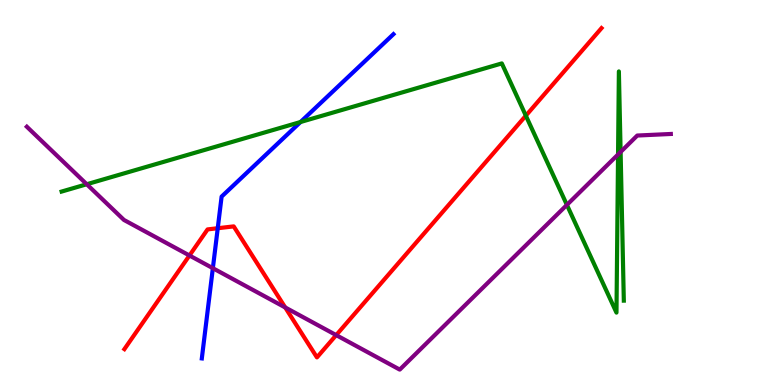[{'lines': ['blue', 'red'], 'intersections': [{'x': 2.81, 'y': 4.07}]}, {'lines': ['green', 'red'], 'intersections': [{'x': 6.79, 'y': 7.0}]}, {'lines': ['purple', 'red'], 'intersections': [{'x': 2.44, 'y': 3.36}, {'x': 3.68, 'y': 2.01}, {'x': 4.34, 'y': 1.3}]}, {'lines': ['blue', 'green'], 'intersections': [{'x': 3.88, 'y': 6.83}]}, {'lines': ['blue', 'purple'], 'intersections': [{'x': 2.75, 'y': 3.03}]}, {'lines': ['green', 'purple'], 'intersections': [{'x': 1.12, 'y': 5.21}, {'x': 7.31, 'y': 4.68}, {'x': 7.97, 'y': 5.99}, {'x': 8.01, 'y': 6.05}]}]